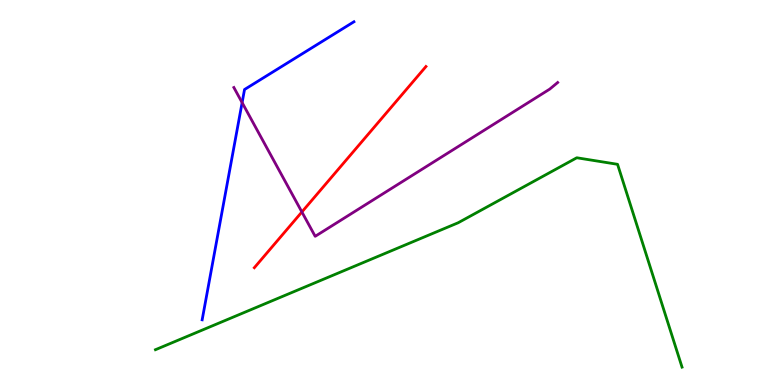[{'lines': ['blue', 'red'], 'intersections': []}, {'lines': ['green', 'red'], 'intersections': []}, {'lines': ['purple', 'red'], 'intersections': [{'x': 3.9, 'y': 4.49}]}, {'lines': ['blue', 'green'], 'intersections': []}, {'lines': ['blue', 'purple'], 'intersections': [{'x': 3.12, 'y': 7.33}]}, {'lines': ['green', 'purple'], 'intersections': []}]